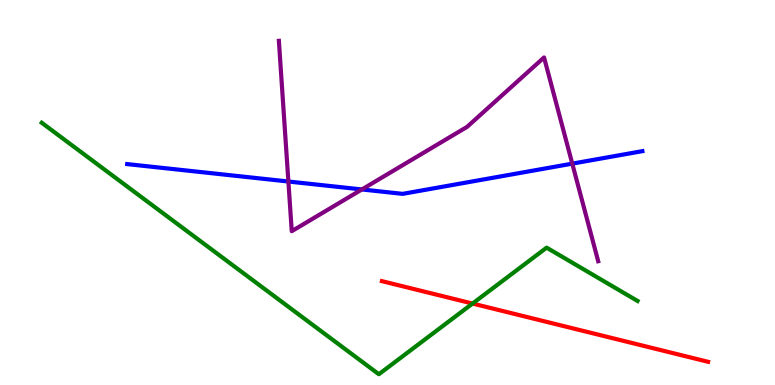[{'lines': ['blue', 'red'], 'intersections': []}, {'lines': ['green', 'red'], 'intersections': [{'x': 6.1, 'y': 2.12}]}, {'lines': ['purple', 'red'], 'intersections': []}, {'lines': ['blue', 'green'], 'intersections': []}, {'lines': ['blue', 'purple'], 'intersections': [{'x': 3.72, 'y': 5.29}, {'x': 4.67, 'y': 5.08}, {'x': 7.38, 'y': 5.75}]}, {'lines': ['green', 'purple'], 'intersections': []}]